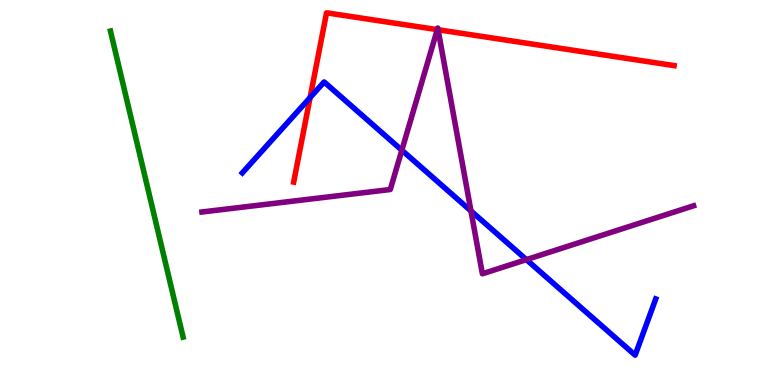[{'lines': ['blue', 'red'], 'intersections': [{'x': 4.0, 'y': 7.47}]}, {'lines': ['green', 'red'], 'intersections': []}, {'lines': ['purple', 'red'], 'intersections': [{'x': 5.64, 'y': 9.23}, {'x': 5.65, 'y': 9.23}]}, {'lines': ['blue', 'green'], 'intersections': []}, {'lines': ['blue', 'purple'], 'intersections': [{'x': 5.19, 'y': 6.1}, {'x': 6.08, 'y': 4.52}, {'x': 6.79, 'y': 3.26}]}, {'lines': ['green', 'purple'], 'intersections': []}]